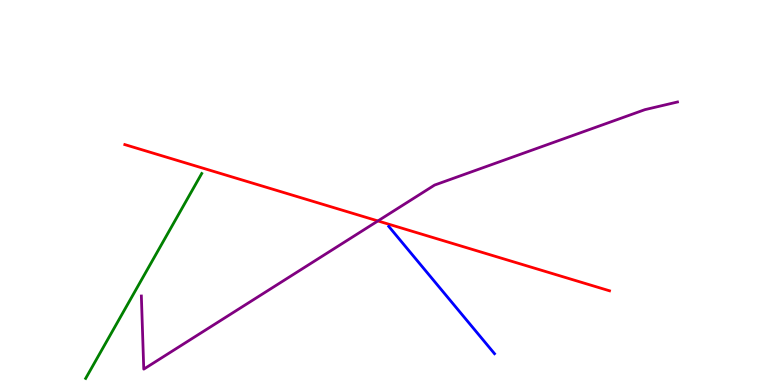[{'lines': ['blue', 'red'], 'intersections': []}, {'lines': ['green', 'red'], 'intersections': []}, {'lines': ['purple', 'red'], 'intersections': [{'x': 4.88, 'y': 4.26}]}, {'lines': ['blue', 'green'], 'intersections': []}, {'lines': ['blue', 'purple'], 'intersections': []}, {'lines': ['green', 'purple'], 'intersections': []}]